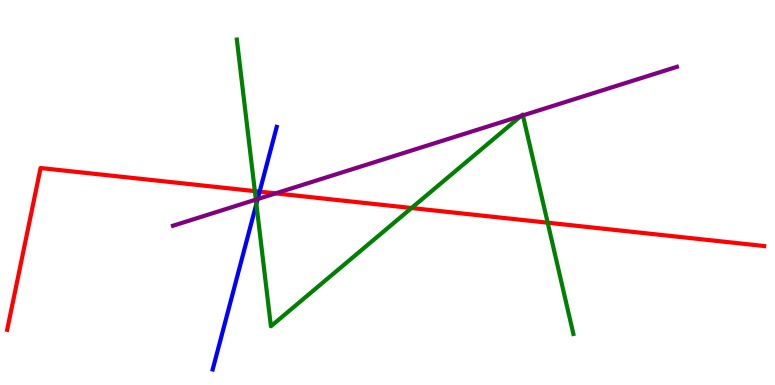[{'lines': ['blue', 'red'], 'intersections': [{'x': 3.35, 'y': 5.02}]}, {'lines': ['green', 'red'], 'intersections': [{'x': 3.29, 'y': 5.04}, {'x': 5.31, 'y': 4.6}, {'x': 7.07, 'y': 4.22}]}, {'lines': ['purple', 'red'], 'intersections': [{'x': 3.56, 'y': 4.98}]}, {'lines': ['blue', 'green'], 'intersections': [{'x': 3.31, 'y': 4.7}]}, {'lines': ['blue', 'purple'], 'intersections': [{'x': 3.32, 'y': 4.83}]}, {'lines': ['green', 'purple'], 'intersections': [{'x': 3.3, 'y': 4.82}, {'x': 6.72, 'y': 6.99}, {'x': 6.75, 'y': 7.0}]}]